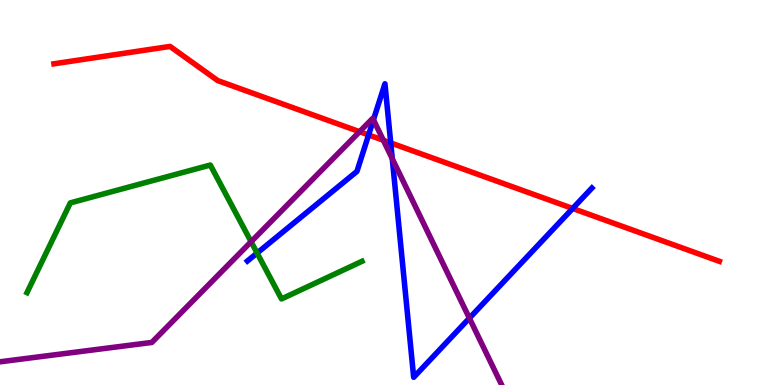[{'lines': ['blue', 'red'], 'intersections': [{'x': 4.76, 'y': 6.49}, {'x': 5.04, 'y': 6.29}, {'x': 7.39, 'y': 4.59}]}, {'lines': ['green', 'red'], 'intersections': []}, {'lines': ['purple', 'red'], 'intersections': [{'x': 4.64, 'y': 6.58}, {'x': 4.95, 'y': 6.36}]}, {'lines': ['blue', 'green'], 'intersections': [{'x': 3.32, 'y': 3.43}]}, {'lines': ['blue', 'purple'], 'intersections': [{'x': 4.82, 'y': 6.89}, {'x': 5.06, 'y': 5.88}, {'x': 6.06, 'y': 1.74}]}, {'lines': ['green', 'purple'], 'intersections': [{'x': 3.24, 'y': 3.72}]}]